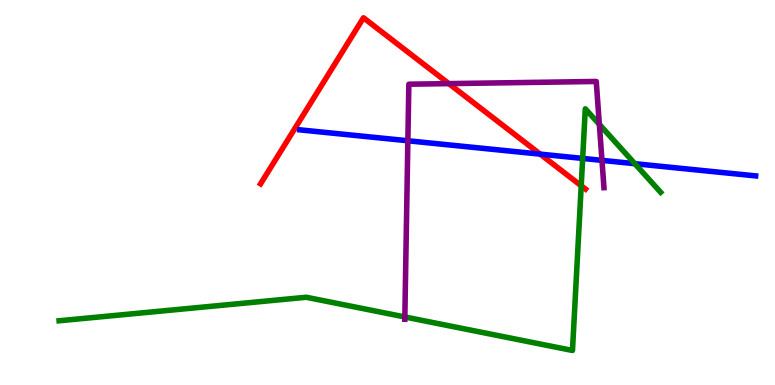[{'lines': ['blue', 'red'], 'intersections': [{'x': 6.97, 'y': 6.0}]}, {'lines': ['green', 'red'], 'intersections': [{'x': 7.5, 'y': 5.17}]}, {'lines': ['purple', 'red'], 'intersections': [{'x': 5.79, 'y': 7.83}]}, {'lines': ['blue', 'green'], 'intersections': [{'x': 7.52, 'y': 5.89}, {'x': 8.19, 'y': 5.75}]}, {'lines': ['blue', 'purple'], 'intersections': [{'x': 5.26, 'y': 6.34}, {'x': 7.77, 'y': 5.83}]}, {'lines': ['green', 'purple'], 'intersections': [{'x': 5.22, 'y': 1.77}, {'x': 7.73, 'y': 6.77}]}]